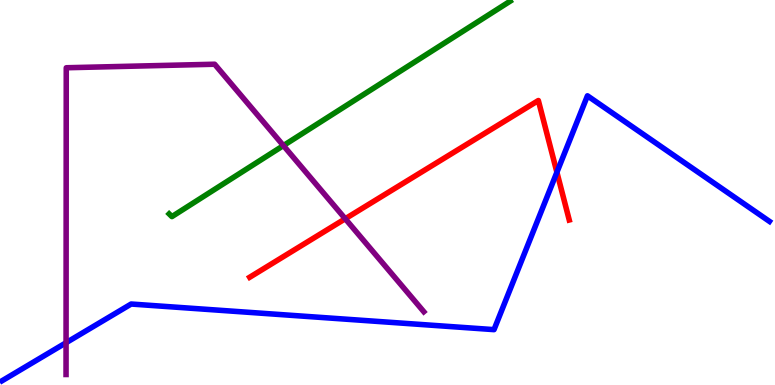[{'lines': ['blue', 'red'], 'intersections': [{'x': 7.19, 'y': 5.53}]}, {'lines': ['green', 'red'], 'intersections': []}, {'lines': ['purple', 'red'], 'intersections': [{'x': 4.45, 'y': 4.32}]}, {'lines': ['blue', 'green'], 'intersections': []}, {'lines': ['blue', 'purple'], 'intersections': [{'x': 0.852, 'y': 1.1}]}, {'lines': ['green', 'purple'], 'intersections': [{'x': 3.66, 'y': 6.22}]}]